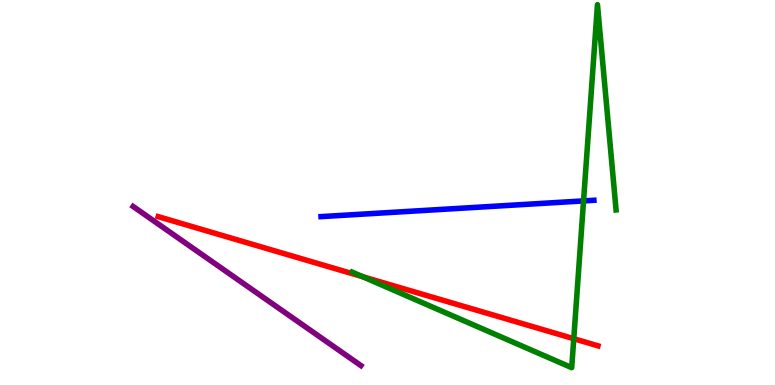[{'lines': ['blue', 'red'], 'intersections': []}, {'lines': ['green', 'red'], 'intersections': [{'x': 4.68, 'y': 2.81}, {'x': 7.4, 'y': 1.2}]}, {'lines': ['purple', 'red'], 'intersections': []}, {'lines': ['blue', 'green'], 'intersections': [{'x': 7.53, 'y': 4.78}]}, {'lines': ['blue', 'purple'], 'intersections': []}, {'lines': ['green', 'purple'], 'intersections': []}]